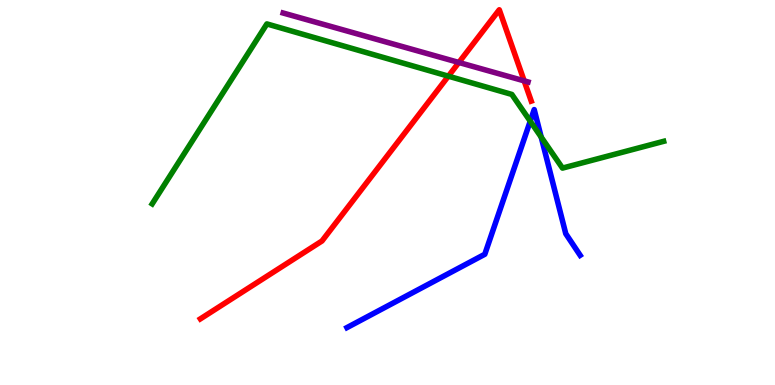[{'lines': ['blue', 'red'], 'intersections': []}, {'lines': ['green', 'red'], 'intersections': [{'x': 5.79, 'y': 8.02}]}, {'lines': ['purple', 'red'], 'intersections': [{'x': 5.92, 'y': 8.38}, {'x': 6.76, 'y': 7.9}]}, {'lines': ['blue', 'green'], 'intersections': [{'x': 6.84, 'y': 6.85}, {'x': 6.98, 'y': 6.44}]}, {'lines': ['blue', 'purple'], 'intersections': []}, {'lines': ['green', 'purple'], 'intersections': []}]